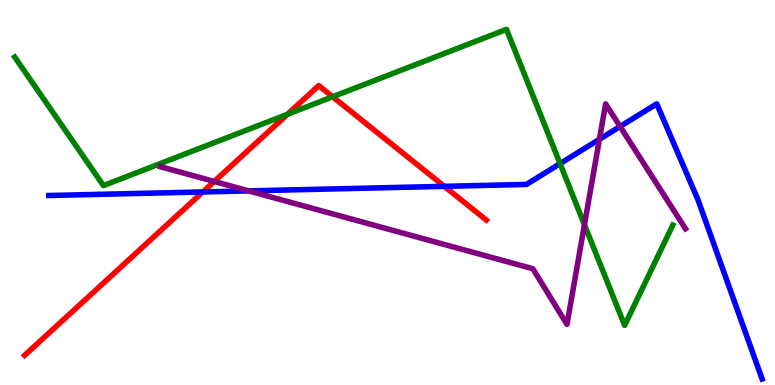[{'lines': ['blue', 'red'], 'intersections': [{'x': 2.62, 'y': 5.01}, {'x': 5.73, 'y': 5.16}]}, {'lines': ['green', 'red'], 'intersections': [{'x': 3.71, 'y': 7.03}, {'x': 4.29, 'y': 7.49}]}, {'lines': ['purple', 'red'], 'intersections': [{'x': 2.76, 'y': 5.29}]}, {'lines': ['blue', 'green'], 'intersections': [{'x': 7.23, 'y': 5.75}]}, {'lines': ['blue', 'purple'], 'intersections': [{'x': 3.21, 'y': 5.04}, {'x': 7.73, 'y': 6.38}, {'x': 8.0, 'y': 6.71}]}, {'lines': ['green', 'purple'], 'intersections': [{'x': 7.54, 'y': 4.16}]}]